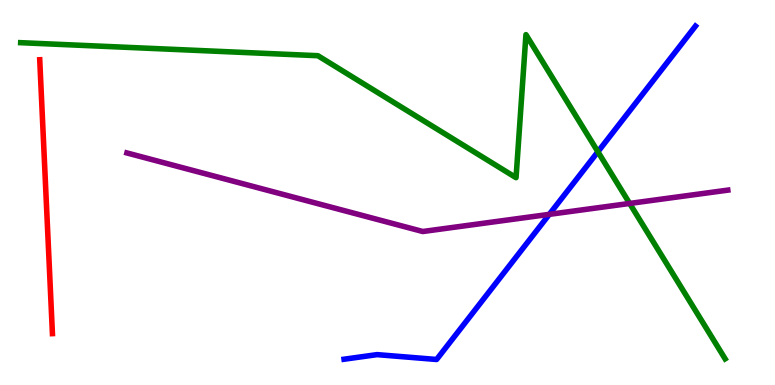[{'lines': ['blue', 'red'], 'intersections': []}, {'lines': ['green', 'red'], 'intersections': []}, {'lines': ['purple', 'red'], 'intersections': []}, {'lines': ['blue', 'green'], 'intersections': [{'x': 7.71, 'y': 6.06}]}, {'lines': ['blue', 'purple'], 'intersections': [{'x': 7.09, 'y': 4.43}]}, {'lines': ['green', 'purple'], 'intersections': [{'x': 8.12, 'y': 4.72}]}]